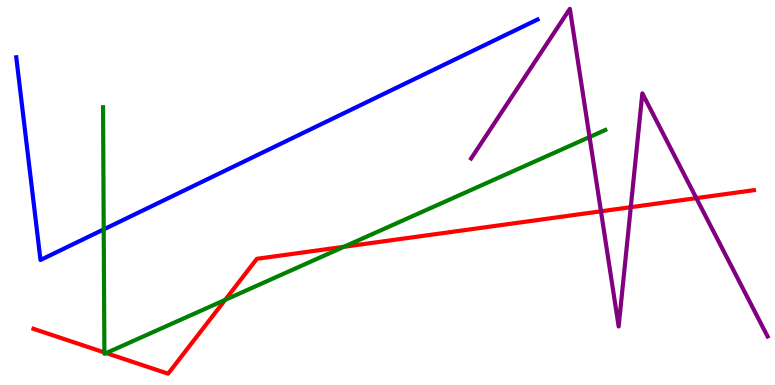[{'lines': ['blue', 'red'], 'intersections': []}, {'lines': ['green', 'red'], 'intersections': [{'x': 1.35, 'y': 0.845}, {'x': 1.37, 'y': 0.83}, {'x': 2.91, 'y': 2.21}, {'x': 4.44, 'y': 3.59}]}, {'lines': ['purple', 'red'], 'intersections': [{'x': 7.75, 'y': 4.51}, {'x': 8.14, 'y': 4.62}, {'x': 8.98, 'y': 4.85}]}, {'lines': ['blue', 'green'], 'intersections': [{'x': 1.34, 'y': 4.04}]}, {'lines': ['blue', 'purple'], 'intersections': []}, {'lines': ['green', 'purple'], 'intersections': [{'x': 7.61, 'y': 6.44}]}]